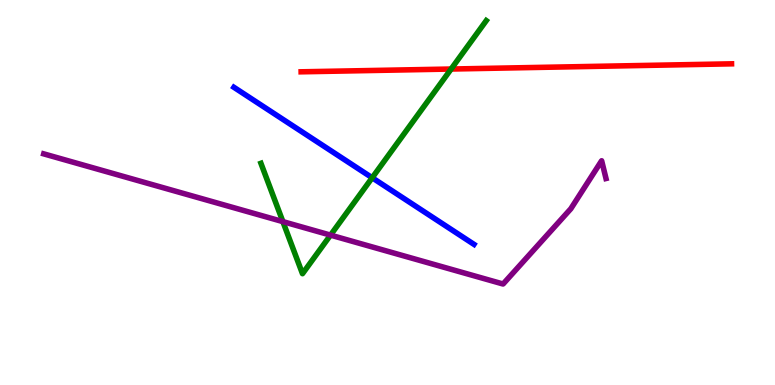[{'lines': ['blue', 'red'], 'intersections': []}, {'lines': ['green', 'red'], 'intersections': [{'x': 5.82, 'y': 8.21}]}, {'lines': ['purple', 'red'], 'intersections': []}, {'lines': ['blue', 'green'], 'intersections': [{'x': 4.8, 'y': 5.38}]}, {'lines': ['blue', 'purple'], 'intersections': []}, {'lines': ['green', 'purple'], 'intersections': [{'x': 3.65, 'y': 4.24}, {'x': 4.26, 'y': 3.89}]}]